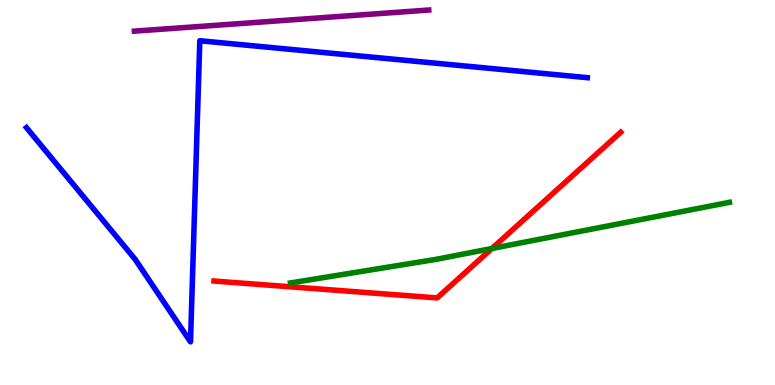[{'lines': ['blue', 'red'], 'intersections': []}, {'lines': ['green', 'red'], 'intersections': [{'x': 6.35, 'y': 3.55}]}, {'lines': ['purple', 'red'], 'intersections': []}, {'lines': ['blue', 'green'], 'intersections': []}, {'lines': ['blue', 'purple'], 'intersections': []}, {'lines': ['green', 'purple'], 'intersections': []}]